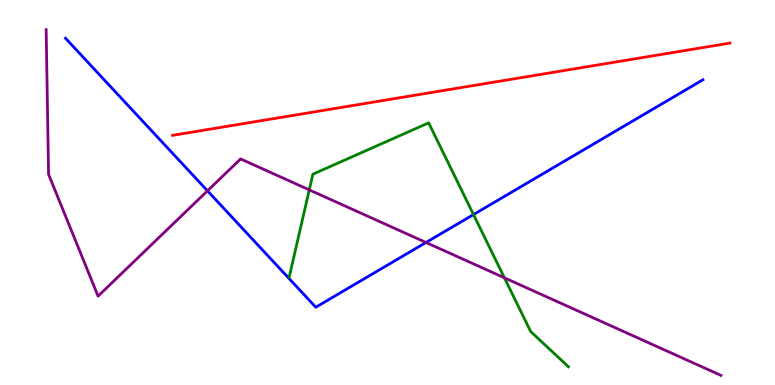[{'lines': ['blue', 'red'], 'intersections': []}, {'lines': ['green', 'red'], 'intersections': []}, {'lines': ['purple', 'red'], 'intersections': []}, {'lines': ['blue', 'green'], 'intersections': [{'x': 6.11, 'y': 4.43}]}, {'lines': ['blue', 'purple'], 'intersections': [{'x': 2.68, 'y': 5.04}, {'x': 5.5, 'y': 3.7}]}, {'lines': ['green', 'purple'], 'intersections': [{'x': 3.99, 'y': 5.07}, {'x': 6.51, 'y': 2.78}]}]